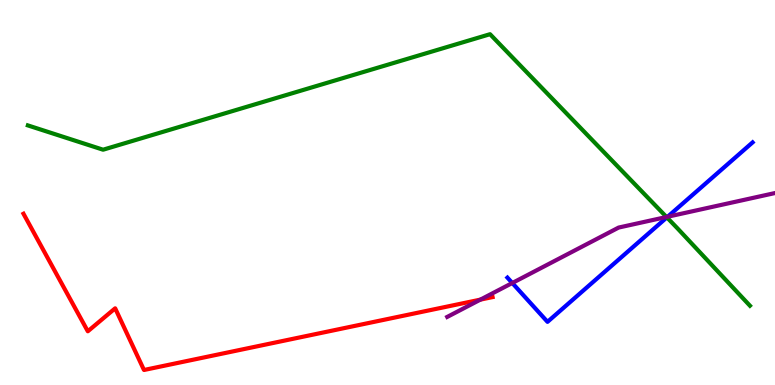[{'lines': ['blue', 'red'], 'intersections': []}, {'lines': ['green', 'red'], 'intersections': []}, {'lines': ['purple', 'red'], 'intersections': [{'x': 6.2, 'y': 2.22}]}, {'lines': ['blue', 'green'], 'intersections': [{'x': 8.6, 'y': 4.35}]}, {'lines': ['blue', 'purple'], 'intersections': [{'x': 6.61, 'y': 2.65}, {'x': 8.61, 'y': 4.37}]}, {'lines': ['green', 'purple'], 'intersections': [{'x': 8.6, 'y': 4.36}]}]